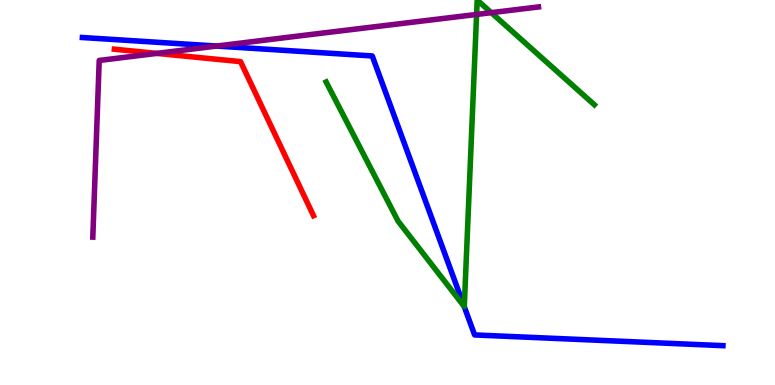[{'lines': ['blue', 'red'], 'intersections': []}, {'lines': ['green', 'red'], 'intersections': []}, {'lines': ['purple', 'red'], 'intersections': [{'x': 2.02, 'y': 8.61}]}, {'lines': ['blue', 'green'], 'intersections': [{'x': 5.99, 'y': 2.04}]}, {'lines': ['blue', 'purple'], 'intersections': [{'x': 2.8, 'y': 8.8}]}, {'lines': ['green', 'purple'], 'intersections': [{'x': 6.15, 'y': 9.62}, {'x': 6.34, 'y': 9.67}]}]